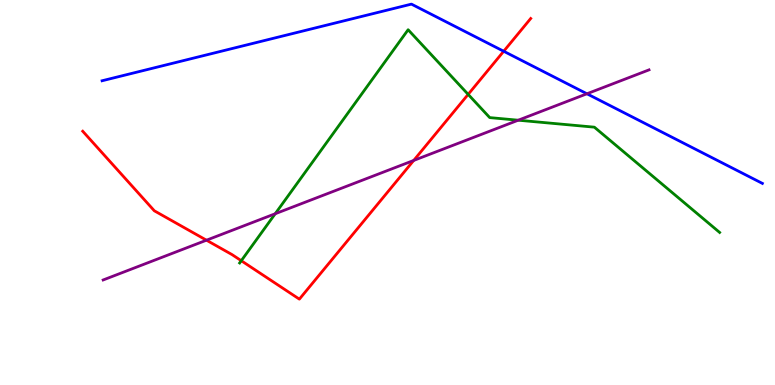[{'lines': ['blue', 'red'], 'intersections': [{'x': 6.5, 'y': 8.67}]}, {'lines': ['green', 'red'], 'intersections': [{'x': 3.11, 'y': 3.23}, {'x': 6.04, 'y': 7.55}]}, {'lines': ['purple', 'red'], 'intersections': [{'x': 2.66, 'y': 3.76}, {'x': 5.34, 'y': 5.83}]}, {'lines': ['blue', 'green'], 'intersections': []}, {'lines': ['blue', 'purple'], 'intersections': [{'x': 7.57, 'y': 7.56}]}, {'lines': ['green', 'purple'], 'intersections': [{'x': 3.55, 'y': 4.45}, {'x': 6.69, 'y': 6.88}]}]